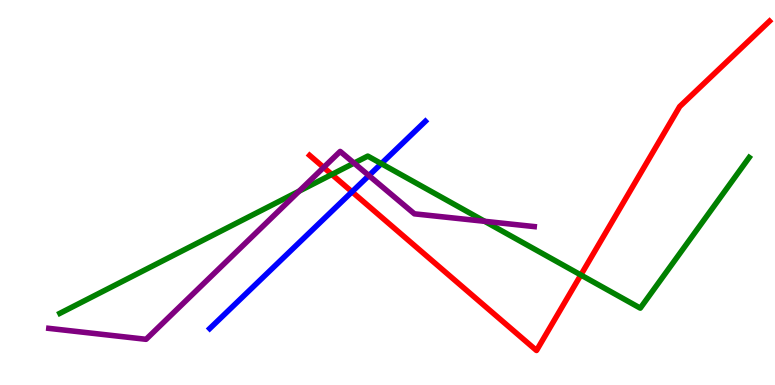[{'lines': ['blue', 'red'], 'intersections': [{'x': 4.54, 'y': 5.02}]}, {'lines': ['green', 'red'], 'intersections': [{'x': 4.28, 'y': 5.47}, {'x': 7.49, 'y': 2.86}]}, {'lines': ['purple', 'red'], 'intersections': [{'x': 4.18, 'y': 5.65}]}, {'lines': ['blue', 'green'], 'intersections': [{'x': 4.92, 'y': 5.75}]}, {'lines': ['blue', 'purple'], 'intersections': [{'x': 4.76, 'y': 5.44}]}, {'lines': ['green', 'purple'], 'intersections': [{'x': 3.86, 'y': 5.04}, {'x': 4.57, 'y': 5.76}, {'x': 6.25, 'y': 4.25}]}]